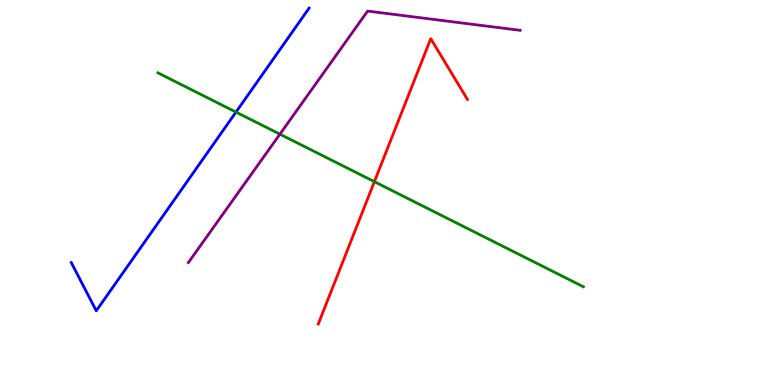[{'lines': ['blue', 'red'], 'intersections': []}, {'lines': ['green', 'red'], 'intersections': [{'x': 4.83, 'y': 5.28}]}, {'lines': ['purple', 'red'], 'intersections': []}, {'lines': ['blue', 'green'], 'intersections': [{'x': 3.04, 'y': 7.09}]}, {'lines': ['blue', 'purple'], 'intersections': []}, {'lines': ['green', 'purple'], 'intersections': [{'x': 3.61, 'y': 6.51}]}]